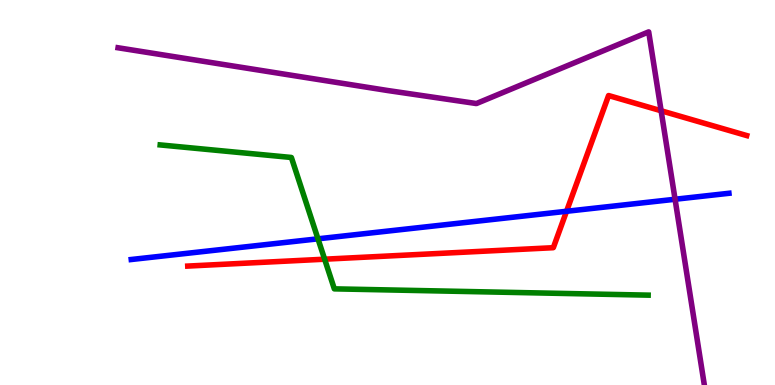[{'lines': ['blue', 'red'], 'intersections': [{'x': 7.31, 'y': 4.51}]}, {'lines': ['green', 'red'], 'intersections': [{'x': 4.19, 'y': 3.27}]}, {'lines': ['purple', 'red'], 'intersections': [{'x': 8.53, 'y': 7.12}]}, {'lines': ['blue', 'green'], 'intersections': [{'x': 4.1, 'y': 3.8}]}, {'lines': ['blue', 'purple'], 'intersections': [{'x': 8.71, 'y': 4.82}]}, {'lines': ['green', 'purple'], 'intersections': []}]